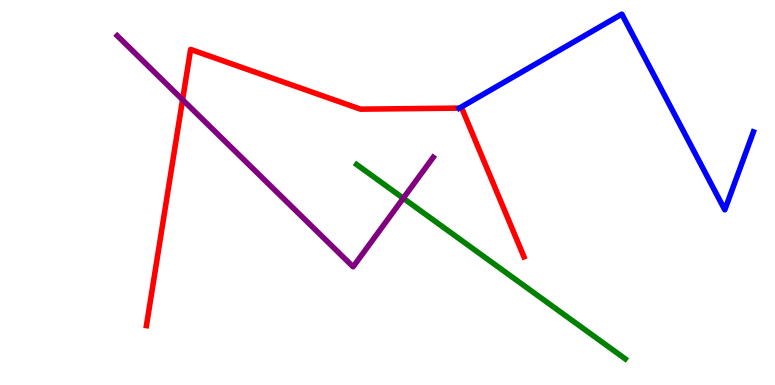[{'lines': ['blue', 'red'], 'intersections': [{'x': 5.93, 'y': 7.19}]}, {'lines': ['green', 'red'], 'intersections': []}, {'lines': ['purple', 'red'], 'intersections': [{'x': 2.36, 'y': 7.41}]}, {'lines': ['blue', 'green'], 'intersections': []}, {'lines': ['blue', 'purple'], 'intersections': []}, {'lines': ['green', 'purple'], 'intersections': [{'x': 5.2, 'y': 4.85}]}]